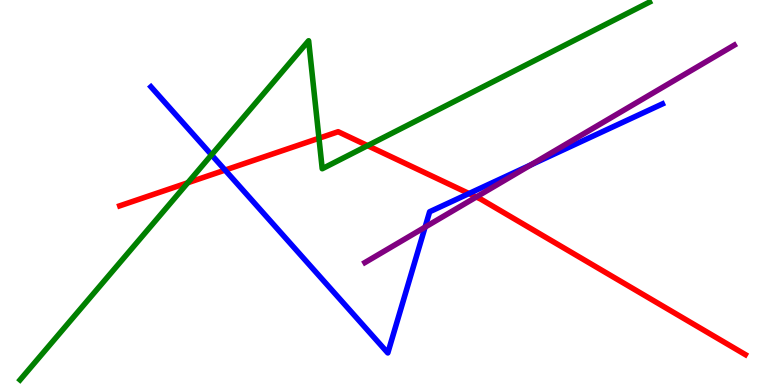[{'lines': ['blue', 'red'], 'intersections': [{'x': 2.9, 'y': 5.58}, {'x': 6.05, 'y': 4.97}]}, {'lines': ['green', 'red'], 'intersections': [{'x': 2.42, 'y': 5.25}, {'x': 4.12, 'y': 6.41}, {'x': 4.74, 'y': 6.22}]}, {'lines': ['purple', 'red'], 'intersections': [{'x': 6.15, 'y': 4.88}]}, {'lines': ['blue', 'green'], 'intersections': [{'x': 2.73, 'y': 5.98}]}, {'lines': ['blue', 'purple'], 'intersections': [{'x': 5.49, 'y': 4.1}, {'x': 6.85, 'y': 5.72}]}, {'lines': ['green', 'purple'], 'intersections': []}]